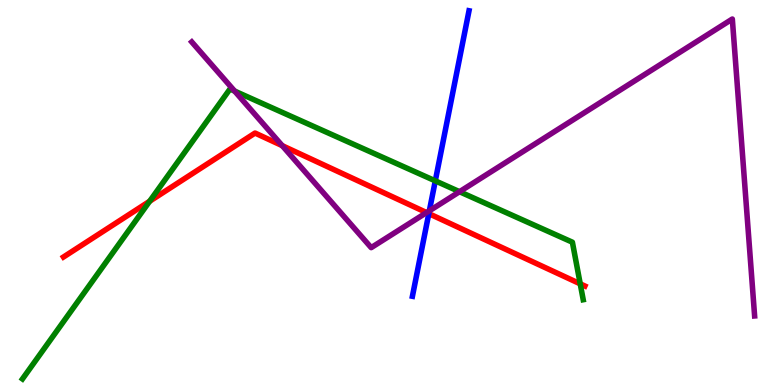[{'lines': ['blue', 'red'], 'intersections': [{'x': 5.53, 'y': 4.45}]}, {'lines': ['green', 'red'], 'intersections': [{'x': 1.93, 'y': 4.77}, {'x': 7.49, 'y': 2.63}]}, {'lines': ['purple', 'red'], 'intersections': [{'x': 3.64, 'y': 6.22}, {'x': 5.5, 'y': 4.48}]}, {'lines': ['blue', 'green'], 'intersections': [{'x': 5.62, 'y': 5.3}]}, {'lines': ['blue', 'purple'], 'intersections': [{'x': 5.54, 'y': 4.52}]}, {'lines': ['green', 'purple'], 'intersections': [{'x': 3.03, 'y': 7.63}, {'x': 5.93, 'y': 5.02}]}]